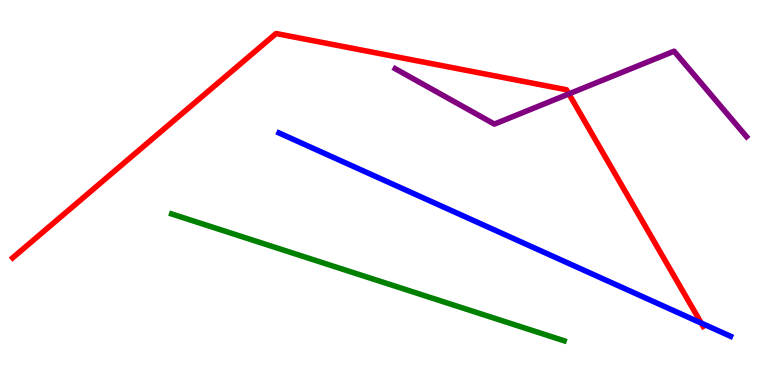[{'lines': ['blue', 'red'], 'intersections': [{'x': 9.05, 'y': 1.61}]}, {'lines': ['green', 'red'], 'intersections': []}, {'lines': ['purple', 'red'], 'intersections': [{'x': 7.34, 'y': 7.56}]}, {'lines': ['blue', 'green'], 'intersections': []}, {'lines': ['blue', 'purple'], 'intersections': []}, {'lines': ['green', 'purple'], 'intersections': []}]